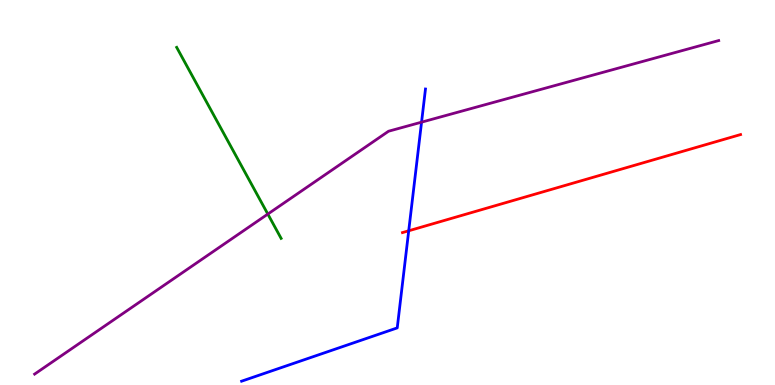[{'lines': ['blue', 'red'], 'intersections': [{'x': 5.27, 'y': 4.01}]}, {'lines': ['green', 'red'], 'intersections': []}, {'lines': ['purple', 'red'], 'intersections': []}, {'lines': ['blue', 'green'], 'intersections': []}, {'lines': ['blue', 'purple'], 'intersections': [{'x': 5.44, 'y': 6.83}]}, {'lines': ['green', 'purple'], 'intersections': [{'x': 3.46, 'y': 4.44}]}]